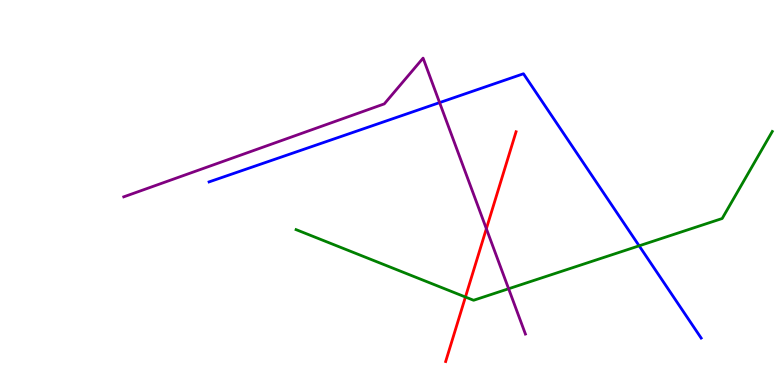[{'lines': ['blue', 'red'], 'intersections': []}, {'lines': ['green', 'red'], 'intersections': [{'x': 6.01, 'y': 2.29}]}, {'lines': ['purple', 'red'], 'intersections': [{'x': 6.28, 'y': 4.06}]}, {'lines': ['blue', 'green'], 'intersections': [{'x': 8.25, 'y': 3.62}]}, {'lines': ['blue', 'purple'], 'intersections': [{'x': 5.67, 'y': 7.33}]}, {'lines': ['green', 'purple'], 'intersections': [{'x': 6.56, 'y': 2.5}]}]